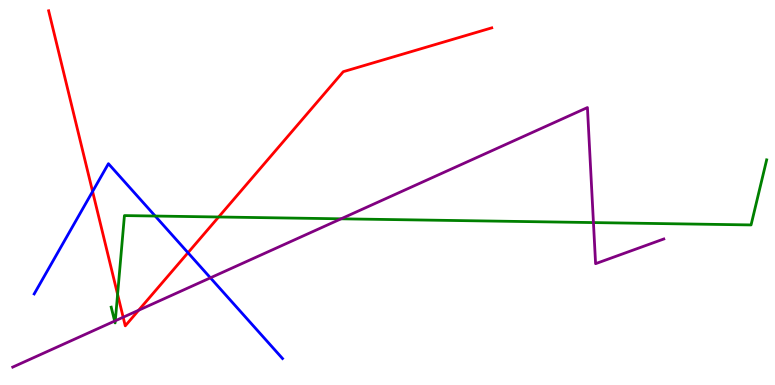[{'lines': ['blue', 'red'], 'intersections': [{'x': 1.19, 'y': 5.03}, {'x': 2.43, 'y': 3.44}]}, {'lines': ['green', 'red'], 'intersections': [{'x': 1.52, 'y': 2.36}, {'x': 2.82, 'y': 4.36}]}, {'lines': ['purple', 'red'], 'intersections': [{'x': 1.59, 'y': 1.76}, {'x': 1.79, 'y': 1.94}]}, {'lines': ['blue', 'green'], 'intersections': [{'x': 2.0, 'y': 4.39}]}, {'lines': ['blue', 'purple'], 'intersections': [{'x': 2.71, 'y': 2.78}]}, {'lines': ['green', 'purple'], 'intersections': [{'x': 1.48, 'y': 1.66}, {'x': 1.49, 'y': 1.67}, {'x': 4.4, 'y': 4.32}, {'x': 7.66, 'y': 4.22}]}]